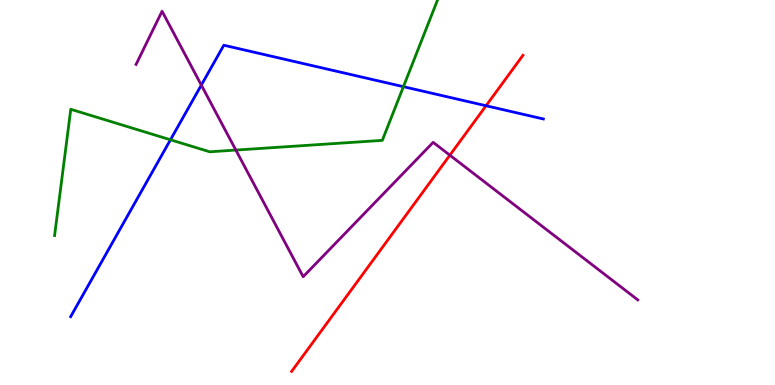[{'lines': ['blue', 'red'], 'intersections': [{'x': 6.27, 'y': 7.25}]}, {'lines': ['green', 'red'], 'intersections': []}, {'lines': ['purple', 'red'], 'intersections': [{'x': 5.8, 'y': 5.97}]}, {'lines': ['blue', 'green'], 'intersections': [{'x': 2.2, 'y': 6.37}, {'x': 5.21, 'y': 7.75}]}, {'lines': ['blue', 'purple'], 'intersections': [{'x': 2.6, 'y': 7.79}]}, {'lines': ['green', 'purple'], 'intersections': [{'x': 3.04, 'y': 6.1}]}]